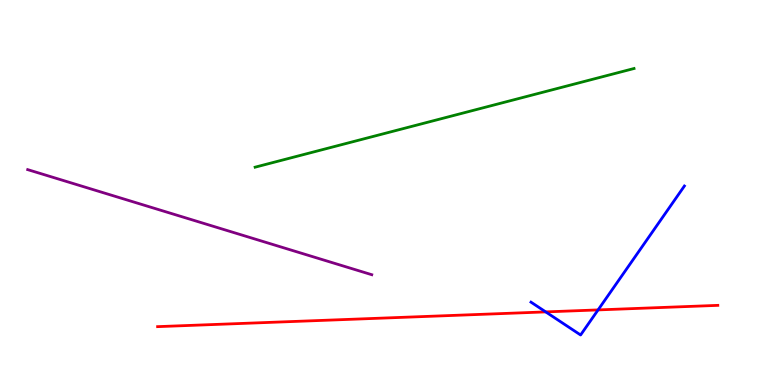[{'lines': ['blue', 'red'], 'intersections': [{'x': 7.04, 'y': 1.9}, {'x': 7.72, 'y': 1.95}]}, {'lines': ['green', 'red'], 'intersections': []}, {'lines': ['purple', 'red'], 'intersections': []}, {'lines': ['blue', 'green'], 'intersections': []}, {'lines': ['blue', 'purple'], 'intersections': []}, {'lines': ['green', 'purple'], 'intersections': []}]